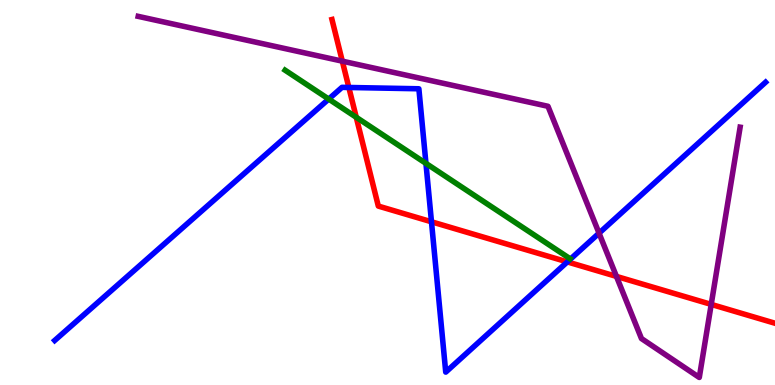[{'lines': ['blue', 'red'], 'intersections': [{'x': 4.5, 'y': 7.73}, {'x': 5.57, 'y': 4.24}, {'x': 7.32, 'y': 3.2}]}, {'lines': ['green', 'red'], 'intersections': [{'x': 4.6, 'y': 6.95}]}, {'lines': ['purple', 'red'], 'intersections': [{'x': 4.42, 'y': 8.41}, {'x': 7.95, 'y': 2.82}, {'x': 9.18, 'y': 2.09}]}, {'lines': ['blue', 'green'], 'intersections': [{'x': 4.24, 'y': 7.43}, {'x': 5.5, 'y': 5.76}]}, {'lines': ['blue', 'purple'], 'intersections': [{'x': 7.73, 'y': 3.94}]}, {'lines': ['green', 'purple'], 'intersections': []}]